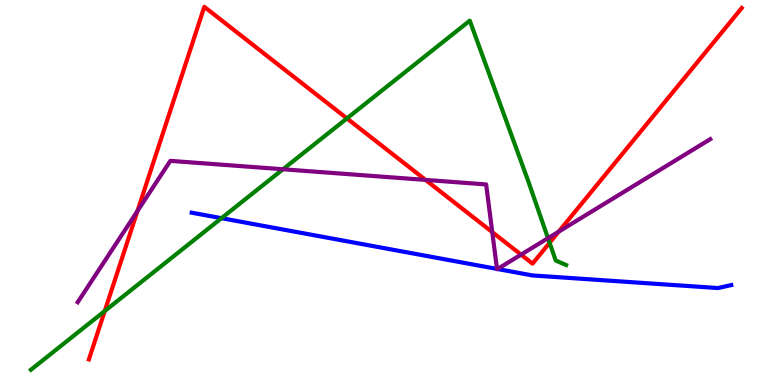[{'lines': ['blue', 'red'], 'intersections': []}, {'lines': ['green', 'red'], 'intersections': [{'x': 1.35, 'y': 1.92}, {'x': 4.48, 'y': 6.92}, {'x': 7.09, 'y': 3.69}]}, {'lines': ['purple', 'red'], 'intersections': [{'x': 1.77, 'y': 4.52}, {'x': 5.49, 'y': 5.33}, {'x': 6.35, 'y': 3.97}, {'x': 6.72, 'y': 3.39}, {'x': 7.21, 'y': 3.98}]}, {'lines': ['blue', 'green'], 'intersections': [{'x': 2.86, 'y': 4.33}]}, {'lines': ['blue', 'purple'], 'intersections': [{'x': 6.41, 'y': 3.02}, {'x': 6.42, 'y': 3.01}]}, {'lines': ['green', 'purple'], 'intersections': [{'x': 3.65, 'y': 5.6}, {'x': 7.07, 'y': 3.81}]}]